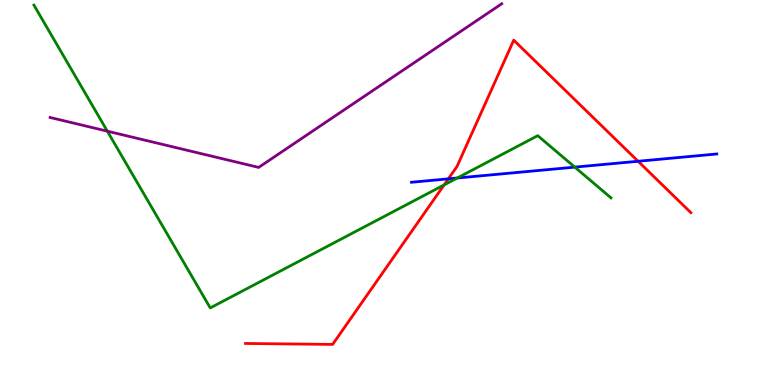[{'lines': ['blue', 'red'], 'intersections': [{'x': 5.79, 'y': 5.35}, {'x': 8.23, 'y': 5.81}]}, {'lines': ['green', 'red'], 'intersections': [{'x': 5.73, 'y': 5.2}]}, {'lines': ['purple', 'red'], 'intersections': []}, {'lines': ['blue', 'green'], 'intersections': [{'x': 5.9, 'y': 5.38}, {'x': 7.42, 'y': 5.66}]}, {'lines': ['blue', 'purple'], 'intersections': []}, {'lines': ['green', 'purple'], 'intersections': [{'x': 1.38, 'y': 6.59}]}]